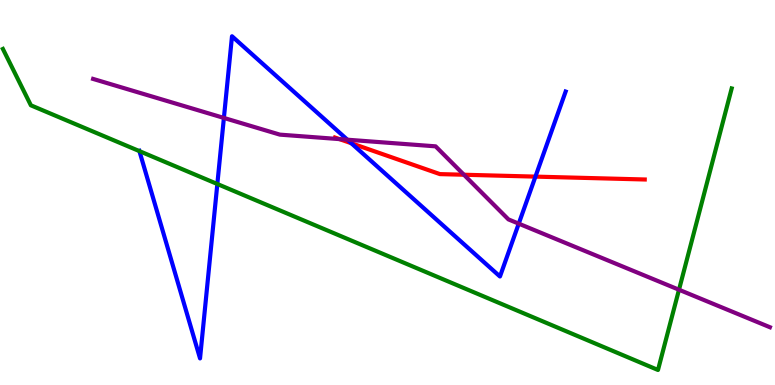[{'lines': ['blue', 'red'], 'intersections': [{'x': 4.53, 'y': 6.28}, {'x': 6.91, 'y': 5.41}]}, {'lines': ['green', 'red'], 'intersections': []}, {'lines': ['purple', 'red'], 'intersections': [{'x': 4.38, 'y': 6.39}, {'x': 5.99, 'y': 5.46}]}, {'lines': ['blue', 'green'], 'intersections': [{'x': 1.8, 'y': 6.07}, {'x': 2.8, 'y': 5.22}]}, {'lines': ['blue', 'purple'], 'intersections': [{'x': 2.89, 'y': 6.94}, {'x': 4.48, 'y': 6.37}, {'x': 6.69, 'y': 4.19}]}, {'lines': ['green', 'purple'], 'intersections': [{'x': 8.76, 'y': 2.47}]}]